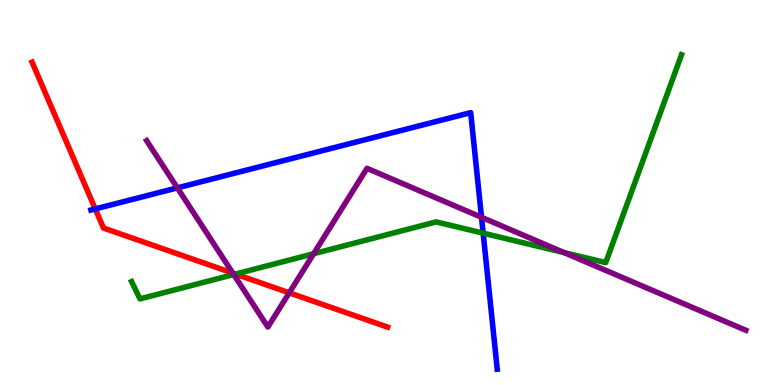[{'lines': ['blue', 'red'], 'intersections': [{'x': 1.23, 'y': 4.57}]}, {'lines': ['green', 'red'], 'intersections': [{'x': 3.04, 'y': 2.88}]}, {'lines': ['purple', 'red'], 'intersections': [{'x': 3.0, 'y': 2.91}, {'x': 3.73, 'y': 2.39}]}, {'lines': ['blue', 'green'], 'intersections': [{'x': 6.23, 'y': 3.94}]}, {'lines': ['blue', 'purple'], 'intersections': [{'x': 2.29, 'y': 5.12}, {'x': 6.21, 'y': 4.36}]}, {'lines': ['green', 'purple'], 'intersections': [{'x': 3.02, 'y': 2.87}, {'x': 4.05, 'y': 3.41}, {'x': 7.28, 'y': 3.44}]}]